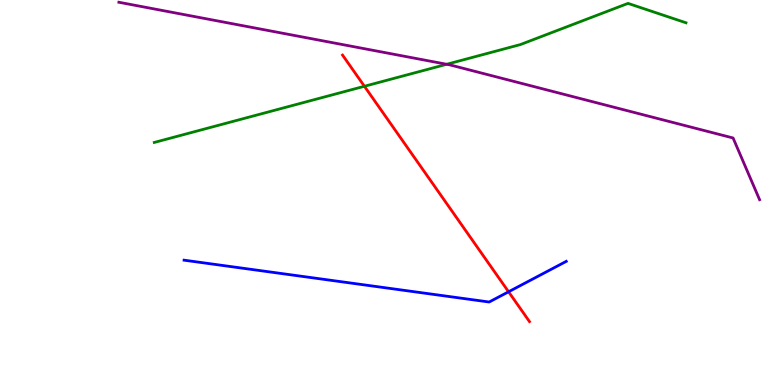[{'lines': ['blue', 'red'], 'intersections': [{'x': 6.56, 'y': 2.42}]}, {'lines': ['green', 'red'], 'intersections': [{'x': 4.7, 'y': 7.76}]}, {'lines': ['purple', 'red'], 'intersections': []}, {'lines': ['blue', 'green'], 'intersections': []}, {'lines': ['blue', 'purple'], 'intersections': []}, {'lines': ['green', 'purple'], 'intersections': [{'x': 5.76, 'y': 8.33}]}]